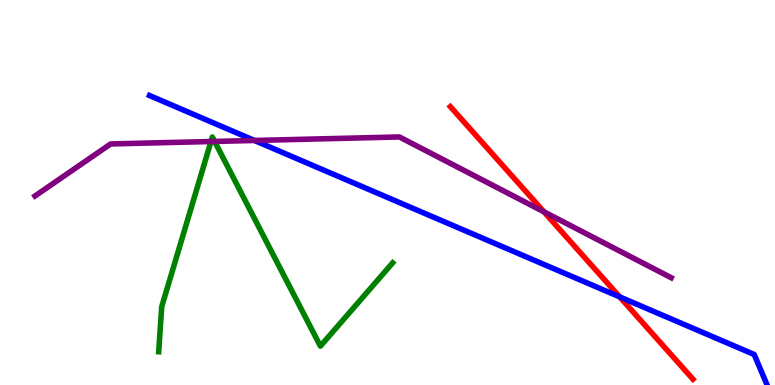[{'lines': ['blue', 'red'], 'intersections': [{'x': 8.0, 'y': 2.29}]}, {'lines': ['green', 'red'], 'intersections': []}, {'lines': ['purple', 'red'], 'intersections': [{'x': 7.02, 'y': 4.5}]}, {'lines': ['blue', 'green'], 'intersections': []}, {'lines': ['blue', 'purple'], 'intersections': [{'x': 3.28, 'y': 6.35}]}, {'lines': ['green', 'purple'], 'intersections': [{'x': 2.72, 'y': 6.32}, {'x': 2.77, 'y': 6.33}]}]